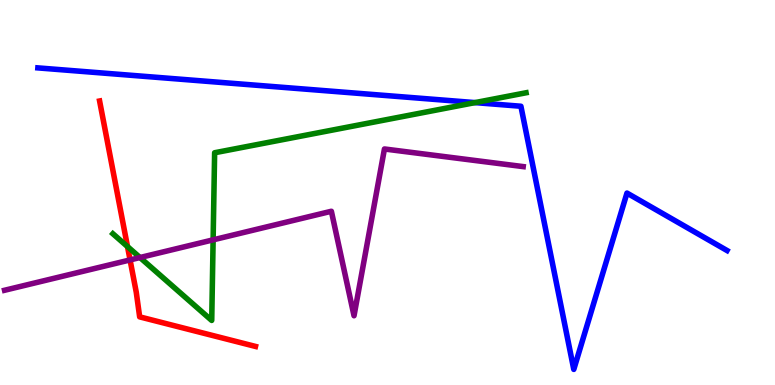[{'lines': ['blue', 'red'], 'intersections': []}, {'lines': ['green', 'red'], 'intersections': [{'x': 1.65, 'y': 3.6}]}, {'lines': ['purple', 'red'], 'intersections': [{'x': 1.68, 'y': 3.25}]}, {'lines': ['blue', 'green'], 'intersections': [{'x': 6.13, 'y': 7.33}]}, {'lines': ['blue', 'purple'], 'intersections': []}, {'lines': ['green', 'purple'], 'intersections': [{'x': 1.81, 'y': 3.31}, {'x': 2.75, 'y': 3.77}]}]